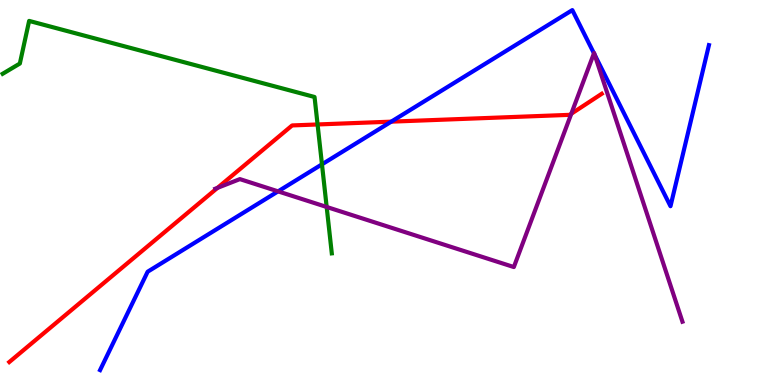[{'lines': ['blue', 'red'], 'intersections': [{'x': 5.05, 'y': 6.84}]}, {'lines': ['green', 'red'], 'intersections': [{'x': 4.1, 'y': 6.77}]}, {'lines': ['purple', 'red'], 'intersections': [{'x': 2.81, 'y': 5.12}, {'x': 7.37, 'y': 7.05}]}, {'lines': ['blue', 'green'], 'intersections': [{'x': 4.15, 'y': 5.73}]}, {'lines': ['blue', 'purple'], 'intersections': [{'x': 3.59, 'y': 5.03}, {'x': 7.66, 'y': 8.62}, {'x': 7.67, 'y': 8.58}]}, {'lines': ['green', 'purple'], 'intersections': [{'x': 4.22, 'y': 4.62}]}]